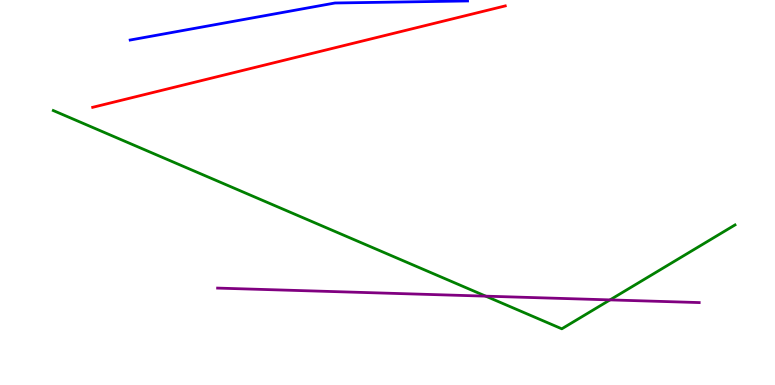[{'lines': ['blue', 'red'], 'intersections': []}, {'lines': ['green', 'red'], 'intersections': []}, {'lines': ['purple', 'red'], 'intersections': []}, {'lines': ['blue', 'green'], 'intersections': []}, {'lines': ['blue', 'purple'], 'intersections': []}, {'lines': ['green', 'purple'], 'intersections': [{'x': 6.27, 'y': 2.31}, {'x': 7.87, 'y': 2.21}]}]